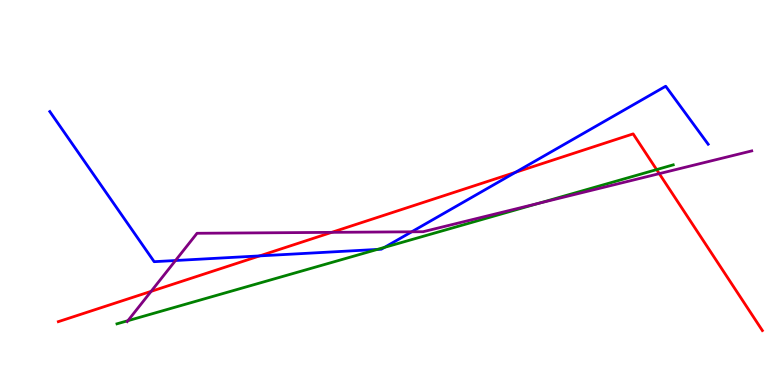[{'lines': ['blue', 'red'], 'intersections': [{'x': 3.35, 'y': 3.35}, {'x': 6.65, 'y': 5.52}]}, {'lines': ['green', 'red'], 'intersections': [{'x': 8.47, 'y': 5.59}]}, {'lines': ['purple', 'red'], 'intersections': [{'x': 1.95, 'y': 2.43}, {'x': 4.28, 'y': 3.96}, {'x': 8.51, 'y': 5.49}]}, {'lines': ['blue', 'green'], 'intersections': [{'x': 4.87, 'y': 3.52}, {'x': 4.96, 'y': 3.58}]}, {'lines': ['blue', 'purple'], 'intersections': [{'x': 2.26, 'y': 3.23}, {'x': 5.31, 'y': 3.98}]}, {'lines': ['green', 'purple'], 'intersections': [{'x': 1.65, 'y': 1.67}, {'x': 6.95, 'y': 4.72}]}]